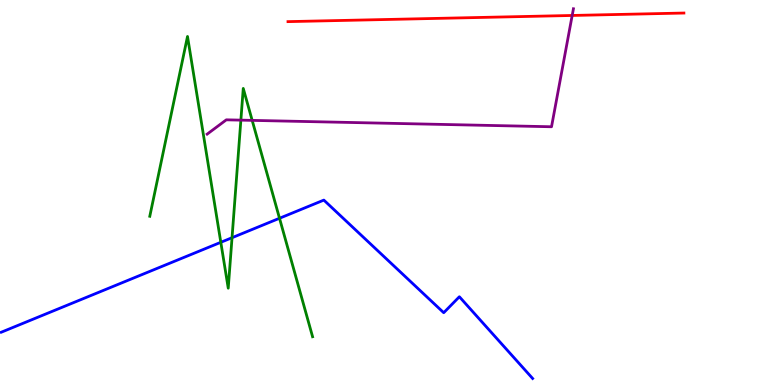[{'lines': ['blue', 'red'], 'intersections': []}, {'lines': ['green', 'red'], 'intersections': []}, {'lines': ['purple', 'red'], 'intersections': [{'x': 7.38, 'y': 9.6}]}, {'lines': ['blue', 'green'], 'intersections': [{'x': 2.85, 'y': 3.71}, {'x': 2.99, 'y': 3.83}, {'x': 3.61, 'y': 4.33}]}, {'lines': ['blue', 'purple'], 'intersections': []}, {'lines': ['green', 'purple'], 'intersections': [{'x': 3.11, 'y': 6.88}, {'x': 3.25, 'y': 6.87}]}]